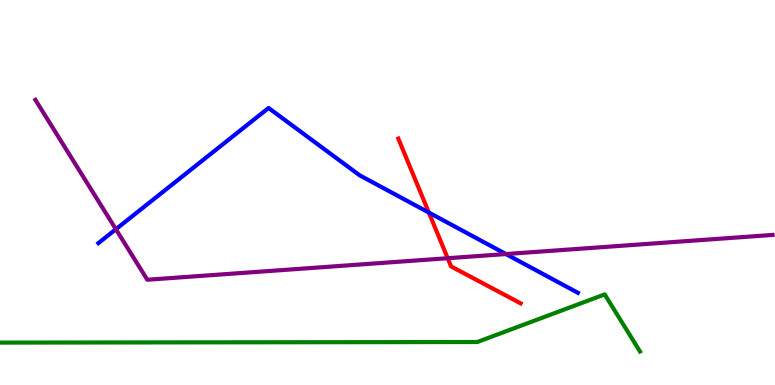[{'lines': ['blue', 'red'], 'intersections': [{'x': 5.53, 'y': 4.48}]}, {'lines': ['green', 'red'], 'intersections': []}, {'lines': ['purple', 'red'], 'intersections': [{'x': 5.78, 'y': 3.29}]}, {'lines': ['blue', 'green'], 'intersections': []}, {'lines': ['blue', 'purple'], 'intersections': [{'x': 1.5, 'y': 4.05}, {'x': 6.53, 'y': 3.4}]}, {'lines': ['green', 'purple'], 'intersections': []}]